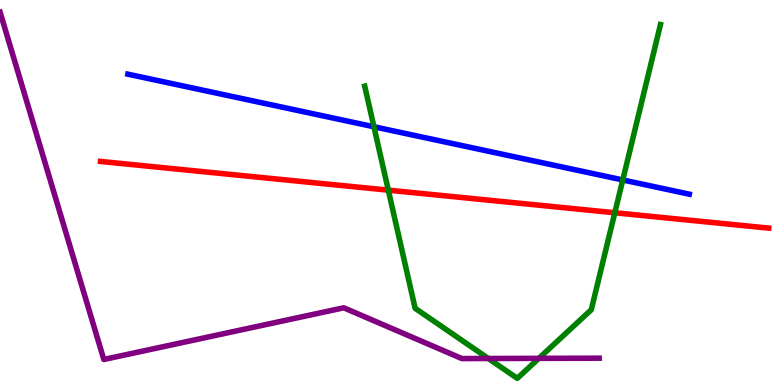[{'lines': ['blue', 'red'], 'intersections': []}, {'lines': ['green', 'red'], 'intersections': [{'x': 5.01, 'y': 5.06}, {'x': 7.93, 'y': 4.47}]}, {'lines': ['purple', 'red'], 'intersections': []}, {'lines': ['blue', 'green'], 'intersections': [{'x': 4.82, 'y': 6.71}, {'x': 8.04, 'y': 5.33}]}, {'lines': ['blue', 'purple'], 'intersections': []}, {'lines': ['green', 'purple'], 'intersections': [{'x': 6.3, 'y': 0.688}, {'x': 6.95, 'y': 0.692}]}]